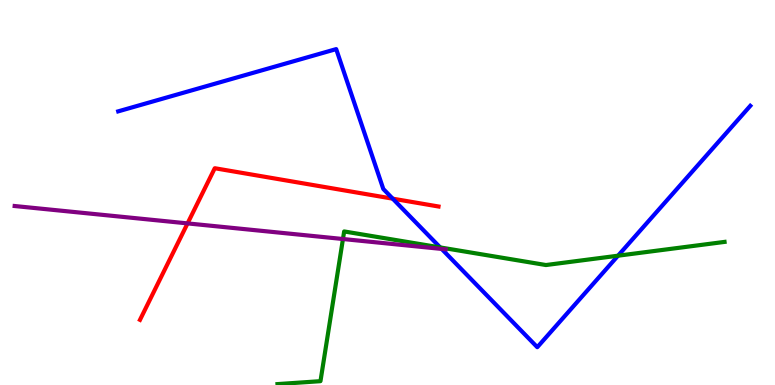[{'lines': ['blue', 'red'], 'intersections': [{'x': 5.07, 'y': 4.84}]}, {'lines': ['green', 'red'], 'intersections': []}, {'lines': ['purple', 'red'], 'intersections': [{'x': 2.42, 'y': 4.2}]}, {'lines': ['blue', 'green'], 'intersections': [{'x': 5.68, 'y': 3.57}, {'x': 7.97, 'y': 3.36}]}, {'lines': ['blue', 'purple'], 'intersections': [{'x': 5.7, 'y': 3.53}]}, {'lines': ['green', 'purple'], 'intersections': [{'x': 4.43, 'y': 3.79}]}]